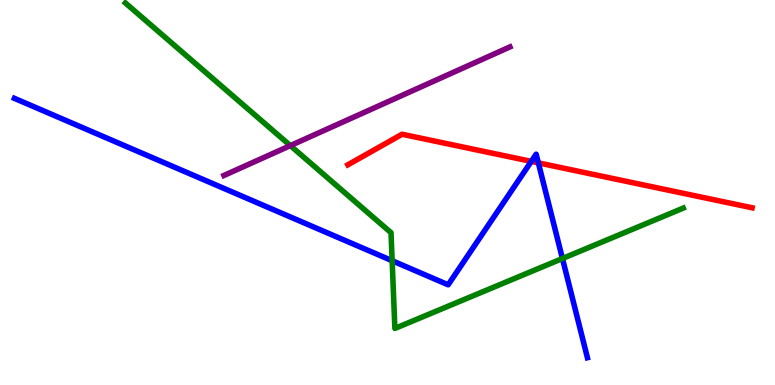[{'lines': ['blue', 'red'], 'intersections': [{'x': 6.86, 'y': 5.81}, {'x': 6.95, 'y': 5.77}]}, {'lines': ['green', 'red'], 'intersections': []}, {'lines': ['purple', 'red'], 'intersections': []}, {'lines': ['blue', 'green'], 'intersections': [{'x': 5.06, 'y': 3.23}, {'x': 7.26, 'y': 3.29}]}, {'lines': ['blue', 'purple'], 'intersections': []}, {'lines': ['green', 'purple'], 'intersections': [{'x': 3.75, 'y': 6.22}]}]